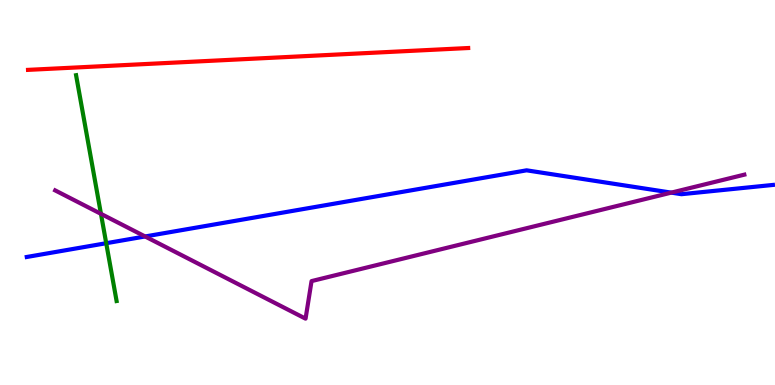[{'lines': ['blue', 'red'], 'intersections': []}, {'lines': ['green', 'red'], 'intersections': []}, {'lines': ['purple', 'red'], 'intersections': []}, {'lines': ['blue', 'green'], 'intersections': [{'x': 1.37, 'y': 3.68}]}, {'lines': ['blue', 'purple'], 'intersections': [{'x': 1.87, 'y': 3.86}, {'x': 8.66, 'y': 5.0}]}, {'lines': ['green', 'purple'], 'intersections': [{'x': 1.3, 'y': 4.45}]}]